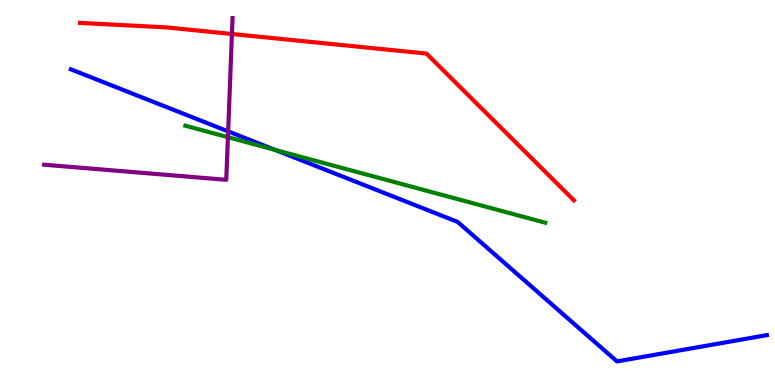[{'lines': ['blue', 'red'], 'intersections': []}, {'lines': ['green', 'red'], 'intersections': []}, {'lines': ['purple', 'red'], 'intersections': [{'x': 2.99, 'y': 9.12}]}, {'lines': ['blue', 'green'], 'intersections': [{'x': 3.55, 'y': 6.11}]}, {'lines': ['blue', 'purple'], 'intersections': [{'x': 2.94, 'y': 6.59}]}, {'lines': ['green', 'purple'], 'intersections': [{'x': 2.94, 'y': 6.44}]}]